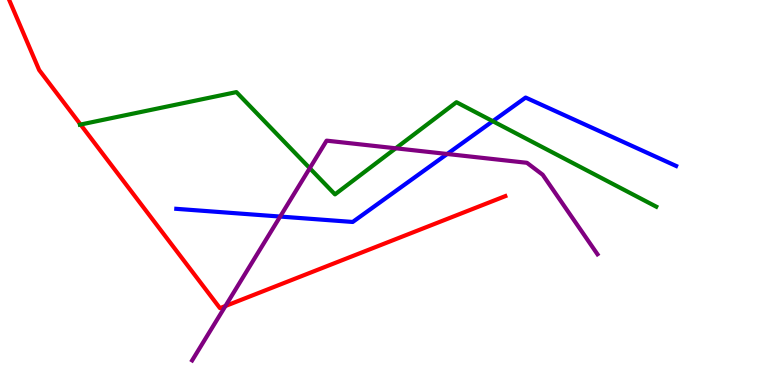[{'lines': ['blue', 'red'], 'intersections': []}, {'lines': ['green', 'red'], 'intersections': [{'x': 1.04, 'y': 6.76}]}, {'lines': ['purple', 'red'], 'intersections': [{'x': 2.91, 'y': 2.05}]}, {'lines': ['blue', 'green'], 'intersections': [{'x': 6.36, 'y': 6.85}]}, {'lines': ['blue', 'purple'], 'intersections': [{'x': 3.62, 'y': 4.38}, {'x': 5.77, 'y': 6.0}]}, {'lines': ['green', 'purple'], 'intersections': [{'x': 4.0, 'y': 5.63}, {'x': 5.11, 'y': 6.15}]}]